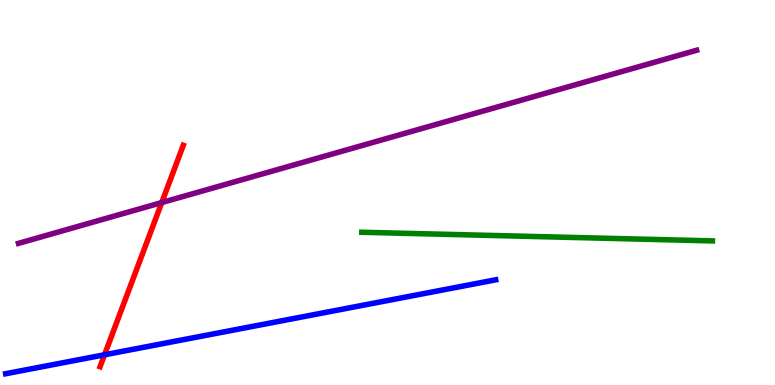[{'lines': ['blue', 'red'], 'intersections': [{'x': 1.35, 'y': 0.785}]}, {'lines': ['green', 'red'], 'intersections': []}, {'lines': ['purple', 'red'], 'intersections': [{'x': 2.09, 'y': 4.74}]}, {'lines': ['blue', 'green'], 'intersections': []}, {'lines': ['blue', 'purple'], 'intersections': []}, {'lines': ['green', 'purple'], 'intersections': []}]